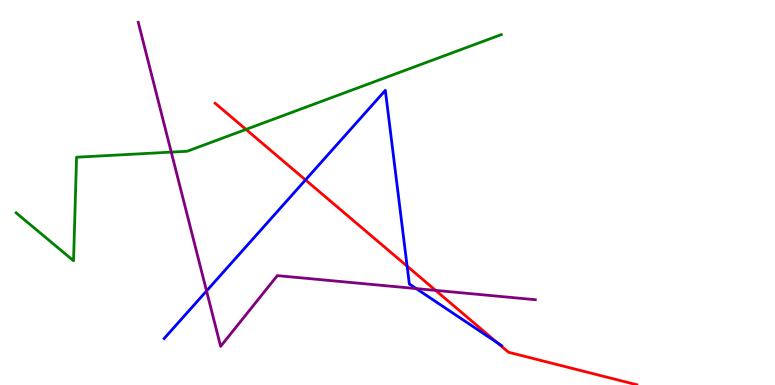[{'lines': ['blue', 'red'], 'intersections': [{'x': 3.94, 'y': 5.33}, {'x': 5.25, 'y': 3.09}, {'x': 6.42, 'y': 1.09}]}, {'lines': ['green', 'red'], 'intersections': [{'x': 3.17, 'y': 6.64}]}, {'lines': ['purple', 'red'], 'intersections': [{'x': 5.62, 'y': 2.46}]}, {'lines': ['blue', 'green'], 'intersections': []}, {'lines': ['blue', 'purple'], 'intersections': [{'x': 2.67, 'y': 2.44}, {'x': 5.37, 'y': 2.5}]}, {'lines': ['green', 'purple'], 'intersections': [{'x': 2.21, 'y': 6.05}]}]